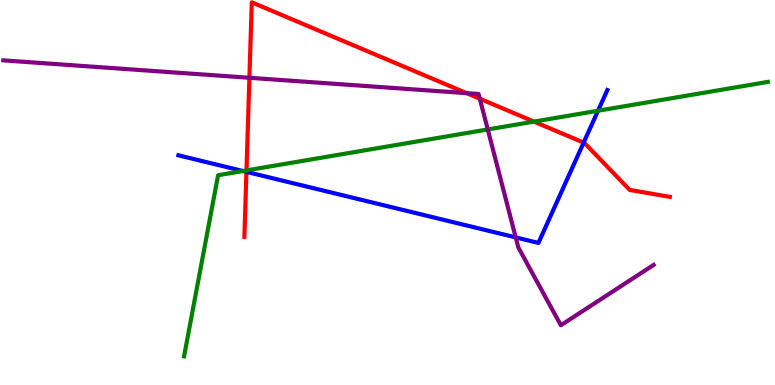[{'lines': ['blue', 'red'], 'intersections': [{'x': 3.18, 'y': 5.54}, {'x': 7.53, 'y': 6.3}]}, {'lines': ['green', 'red'], 'intersections': [{'x': 3.18, 'y': 5.57}, {'x': 6.89, 'y': 6.84}]}, {'lines': ['purple', 'red'], 'intersections': [{'x': 3.22, 'y': 7.98}, {'x': 6.02, 'y': 7.58}, {'x': 6.19, 'y': 7.44}]}, {'lines': ['blue', 'green'], 'intersections': [{'x': 3.13, 'y': 5.56}, {'x': 7.72, 'y': 7.12}]}, {'lines': ['blue', 'purple'], 'intersections': [{'x': 6.65, 'y': 3.83}]}, {'lines': ['green', 'purple'], 'intersections': [{'x': 6.29, 'y': 6.64}]}]